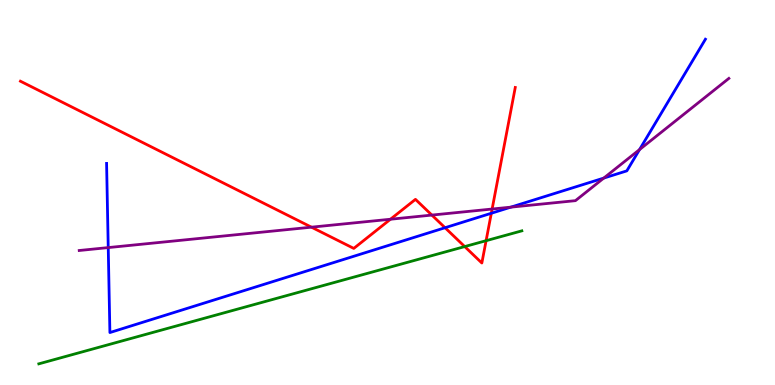[{'lines': ['blue', 'red'], 'intersections': [{'x': 5.74, 'y': 4.09}, {'x': 6.34, 'y': 4.46}]}, {'lines': ['green', 'red'], 'intersections': [{'x': 6.0, 'y': 3.6}, {'x': 6.27, 'y': 3.75}]}, {'lines': ['purple', 'red'], 'intersections': [{'x': 4.02, 'y': 4.1}, {'x': 5.04, 'y': 4.31}, {'x': 5.57, 'y': 4.41}, {'x': 6.35, 'y': 4.57}]}, {'lines': ['blue', 'green'], 'intersections': []}, {'lines': ['blue', 'purple'], 'intersections': [{'x': 1.4, 'y': 3.57}, {'x': 6.59, 'y': 4.62}, {'x': 7.79, 'y': 5.37}, {'x': 8.25, 'y': 6.11}]}, {'lines': ['green', 'purple'], 'intersections': []}]